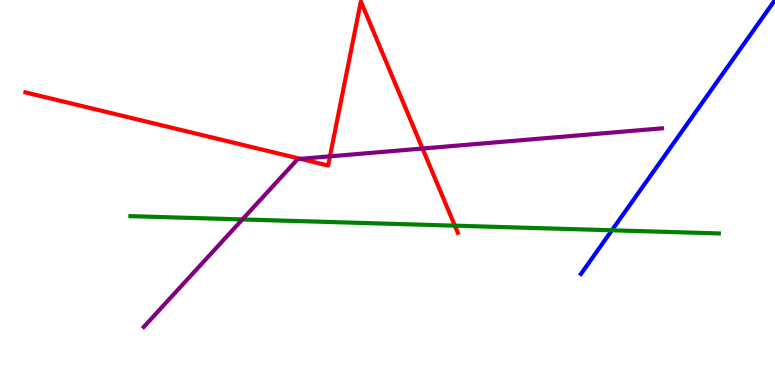[{'lines': ['blue', 'red'], 'intersections': []}, {'lines': ['green', 'red'], 'intersections': [{'x': 5.87, 'y': 4.14}]}, {'lines': ['purple', 'red'], 'intersections': [{'x': 3.88, 'y': 5.87}, {'x': 4.26, 'y': 5.94}, {'x': 5.45, 'y': 6.14}]}, {'lines': ['blue', 'green'], 'intersections': [{'x': 7.9, 'y': 4.02}]}, {'lines': ['blue', 'purple'], 'intersections': []}, {'lines': ['green', 'purple'], 'intersections': [{'x': 3.13, 'y': 4.3}]}]